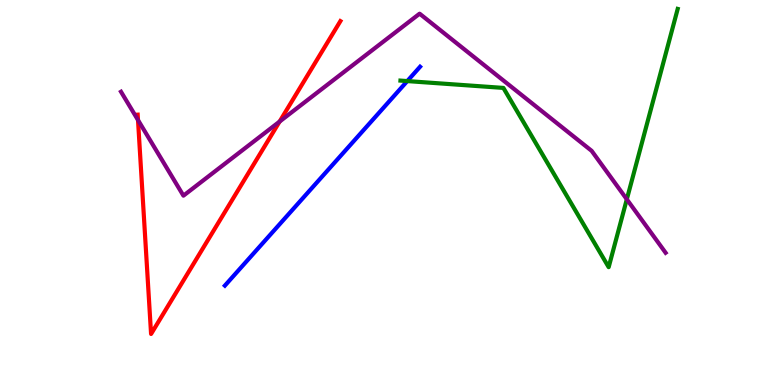[{'lines': ['blue', 'red'], 'intersections': []}, {'lines': ['green', 'red'], 'intersections': []}, {'lines': ['purple', 'red'], 'intersections': [{'x': 1.78, 'y': 6.88}, {'x': 3.61, 'y': 6.84}]}, {'lines': ['blue', 'green'], 'intersections': [{'x': 5.26, 'y': 7.89}]}, {'lines': ['blue', 'purple'], 'intersections': []}, {'lines': ['green', 'purple'], 'intersections': [{'x': 8.09, 'y': 4.82}]}]